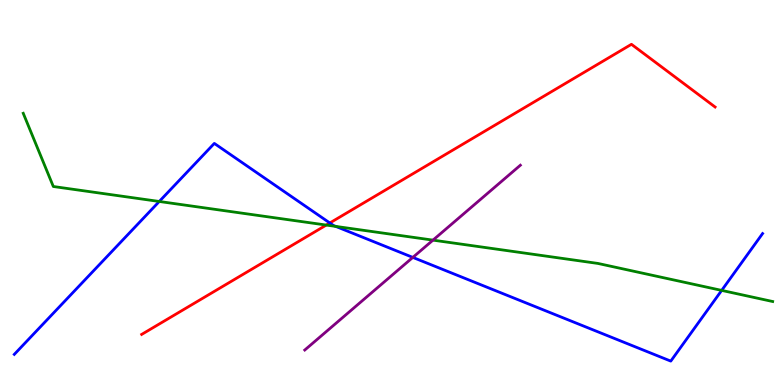[{'lines': ['blue', 'red'], 'intersections': [{'x': 4.26, 'y': 4.21}]}, {'lines': ['green', 'red'], 'intersections': [{'x': 4.21, 'y': 4.15}]}, {'lines': ['purple', 'red'], 'intersections': []}, {'lines': ['blue', 'green'], 'intersections': [{'x': 2.06, 'y': 4.77}, {'x': 4.33, 'y': 4.12}, {'x': 9.31, 'y': 2.46}]}, {'lines': ['blue', 'purple'], 'intersections': [{'x': 5.33, 'y': 3.31}]}, {'lines': ['green', 'purple'], 'intersections': [{'x': 5.59, 'y': 3.76}]}]